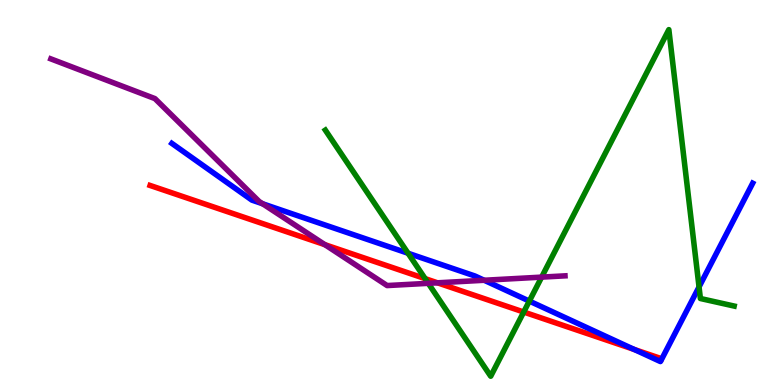[{'lines': ['blue', 'red'], 'intersections': [{'x': 8.18, 'y': 0.924}]}, {'lines': ['green', 'red'], 'intersections': [{'x': 5.49, 'y': 2.76}, {'x': 6.76, 'y': 1.9}]}, {'lines': ['purple', 'red'], 'intersections': [{'x': 4.19, 'y': 3.64}, {'x': 5.64, 'y': 2.65}]}, {'lines': ['blue', 'green'], 'intersections': [{'x': 5.27, 'y': 3.42}, {'x': 6.83, 'y': 2.18}, {'x': 9.02, 'y': 2.55}]}, {'lines': ['blue', 'purple'], 'intersections': [{'x': 3.39, 'y': 4.71}, {'x': 6.25, 'y': 2.72}]}, {'lines': ['green', 'purple'], 'intersections': [{'x': 5.53, 'y': 2.64}, {'x': 6.99, 'y': 2.8}]}]